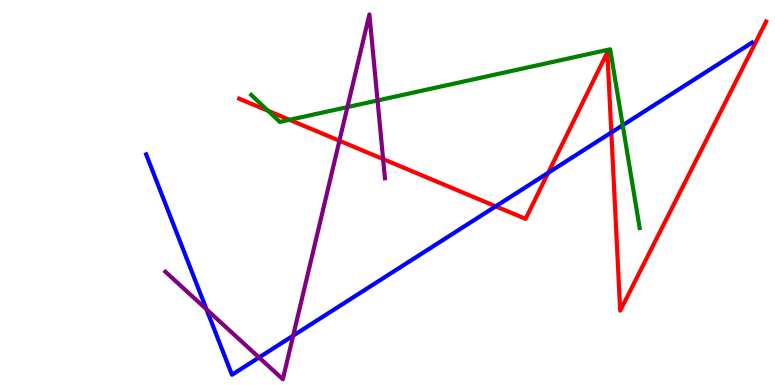[{'lines': ['blue', 'red'], 'intersections': [{'x': 6.4, 'y': 4.64}, {'x': 7.07, 'y': 5.51}, {'x': 7.89, 'y': 6.56}]}, {'lines': ['green', 'red'], 'intersections': [{'x': 3.46, 'y': 7.12}, {'x': 3.74, 'y': 6.89}]}, {'lines': ['purple', 'red'], 'intersections': [{'x': 4.38, 'y': 6.34}, {'x': 4.94, 'y': 5.87}]}, {'lines': ['blue', 'green'], 'intersections': [{'x': 8.03, 'y': 6.75}]}, {'lines': ['blue', 'purple'], 'intersections': [{'x': 2.66, 'y': 1.96}, {'x': 3.34, 'y': 0.715}, {'x': 3.78, 'y': 1.28}]}, {'lines': ['green', 'purple'], 'intersections': [{'x': 4.48, 'y': 7.22}, {'x': 4.87, 'y': 7.39}]}]